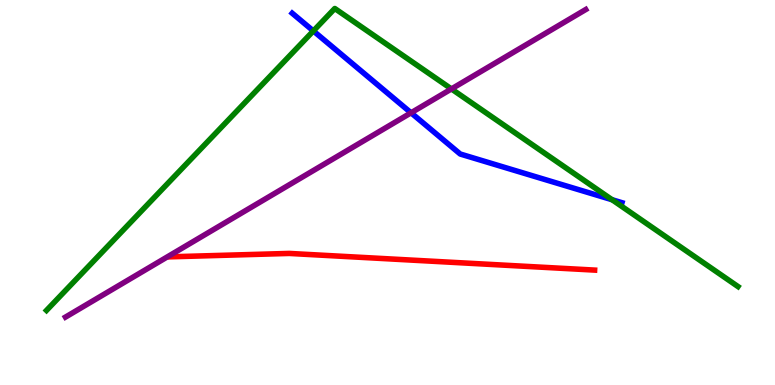[{'lines': ['blue', 'red'], 'intersections': []}, {'lines': ['green', 'red'], 'intersections': []}, {'lines': ['purple', 'red'], 'intersections': []}, {'lines': ['blue', 'green'], 'intersections': [{'x': 4.04, 'y': 9.2}, {'x': 7.9, 'y': 4.81}]}, {'lines': ['blue', 'purple'], 'intersections': [{'x': 5.3, 'y': 7.07}]}, {'lines': ['green', 'purple'], 'intersections': [{'x': 5.82, 'y': 7.69}]}]